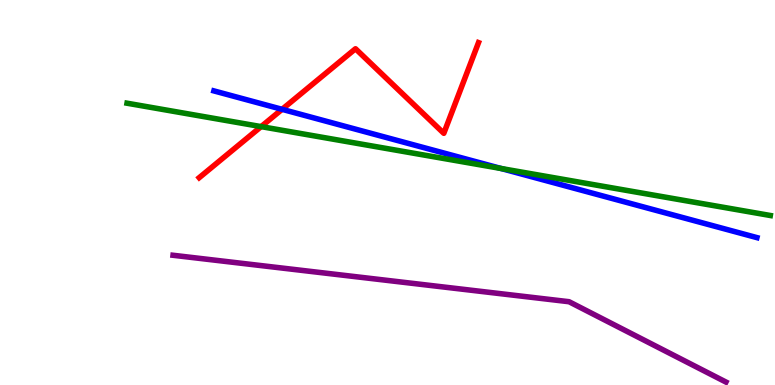[{'lines': ['blue', 'red'], 'intersections': [{'x': 3.64, 'y': 7.16}]}, {'lines': ['green', 'red'], 'intersections': [{'x': 3.37, 'y': 6.71}]}, {'lines': ['purple', 'red'], 'intersections': []}, {'lines': ['blue', 'green'], 'intersections': [{'x': 6.47, 'y': 5.62}]}, {'lines': ['blue', 'purple'], 'intersections': []}, {'lines': ['green', 'purple'], 'intersections': []}]